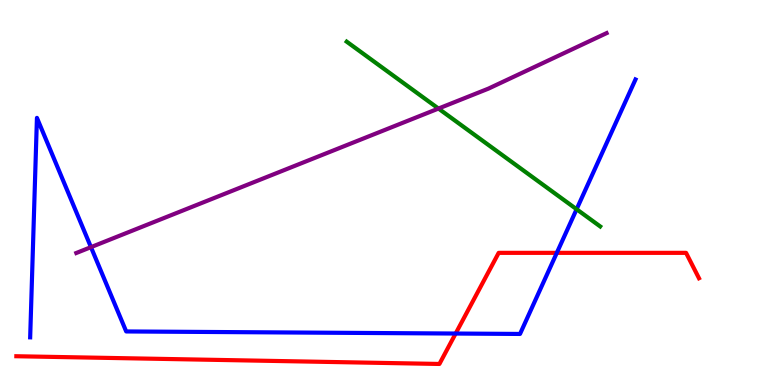[{'lines': ['blue', 'red'], 'intersections': [{'x': 5.88, 'y': 1.34}, {'x': 7.18, 'y': 3.43}]}, {'lines': ['green', 'red'], 'intersections': []}, {'lines': ['purple', 'red'], 'intersections': []}, {'lines': ['blue', 'green'], 'intersections': [{'x': 7.44, 'y': 4.57}]}, {'lines': ['blue', 'purple'], 'intersections': [{'x': 1.17, 'y': 3.58}]}, {'lines': ['green', 'purple'], 'intersections': [{'x': 5.66, 'y': 7.18}]}]